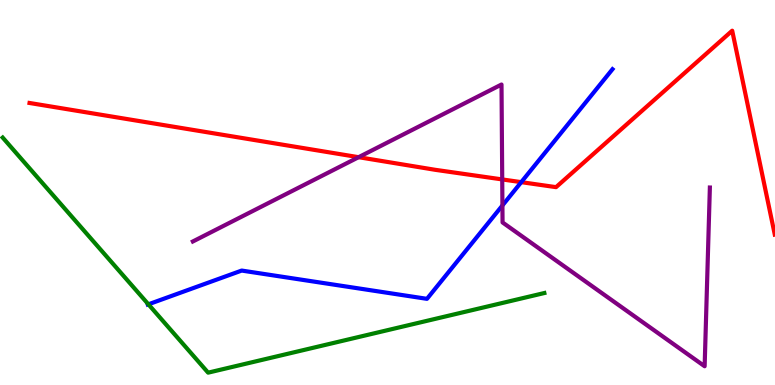[{'lines': ['blue', 'red'], 'intersections': [{'x': 6.73, 'y': 5.27}]}, {'lines': ['green', 'red'], 'intersections': []}, {'lines': ['purple', 'red'], 'intersections': [{'x': 4.63, 'y': 5.92}, {'x': 6.48, 'y': 5.34}]}, {'lines': ['blue', 'green'], 'intersections': [{'x': 1.91, 'y': 2.1}]}, {'lines': ['blue', 'purple'], 'intersections': [{'x': 6.48, 'y': 4.66}]}, {'lines': ['green', 'purple'], 'intersections': []}]